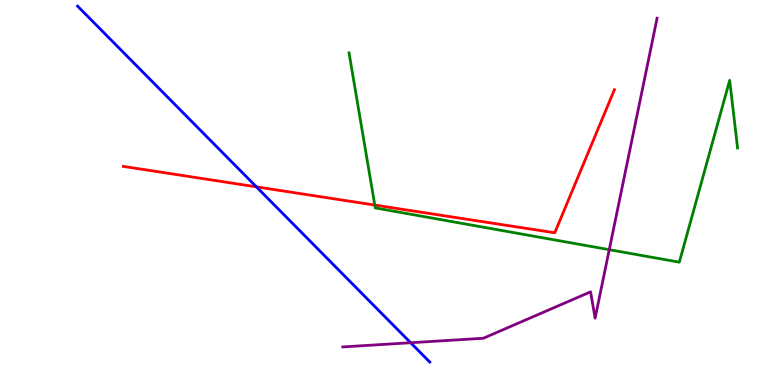[{'lines': ['blue', 'red'], 'intersections': [{'x': 3.31, 'y': 5.15}]}, {'lines': ['green', 'red'], 'intersections': [{'x': 4.84, 'y': 4.67}]}, {'lines': ['purple', 'red'], 'intersections': []}, {'lines': ['blue', 'green'], 'intersections': []}, {'lines': ['blue', 'purple'], 'intersections': [{'x': 5.3, 'y': 1.1}]}, {'lines': ['green', 'purple'], 'intersections': [{'x': 7.86, 'y': 3.51}]}]